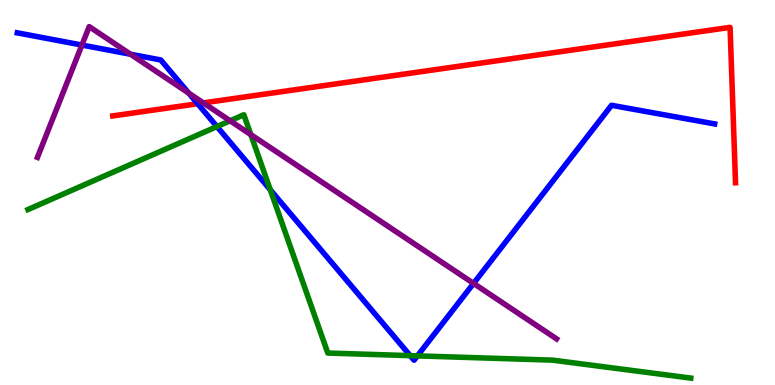[{'lines': ['blue', 'red'], 'intersections': [{'x': 2.55, 'y': 7.31}]}, {'lines': ['green', 'red'], 'intersections': []}, {'lines': ['purple', 'red'], 'intersections': [{'x': 2.62, 'y': 7.33}]}, {'lines': ['blue', 'green'], 'intersections': [{'x': 2.8, 'y': 6.71}, {'x': 3.49, 'y': 5.07}, {'x': 5.29, 'y': 0.763}, {'x': 5.39, 'y': 0.757}]}, {'lines': ['blue', 'purple'], 'intersections': [{'x': 1.06, 'y': 8.83}, {'x': 1.68, 'y': 8.59}, {'x': 2.44, 'y': 7.58}, {'x': 6.11, 'y': 2.64}]}, {'lines': ['green', 'purple'], 'intersections': [{'x': 2.97, 'y': 6.86}, {'x': 3.24, 'y': 6.5}]}]